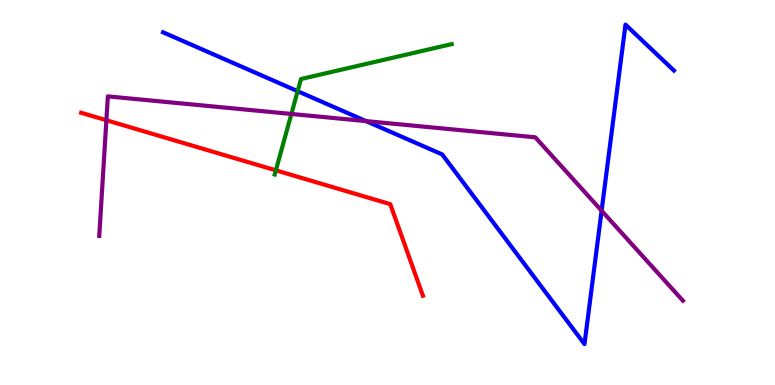[{'lines': ['blue', 'red'], 'intersections': []}, {'lines': ['green', 'red'], 'intersections': [{'x': 3.56, 'y': 5.58}]}, {'lines': ['purple', 'red'], 'intersections': [{'x': 1.37, 'y': 6.88}]}, {'lines': ['blue', 'green'], 'intersections': [{'x': 3.84, 'y': 7.63}]}, {'lines': ['blue', 'purple'], 'intersections': [{'x': 4.72, 'y': 6.85}, {'x': 7.76, 'y': 4.53}]}, {'lines': ['green', 'purple'], 'intersections': [{'x': 3.76, 'y': 7.04}]}]